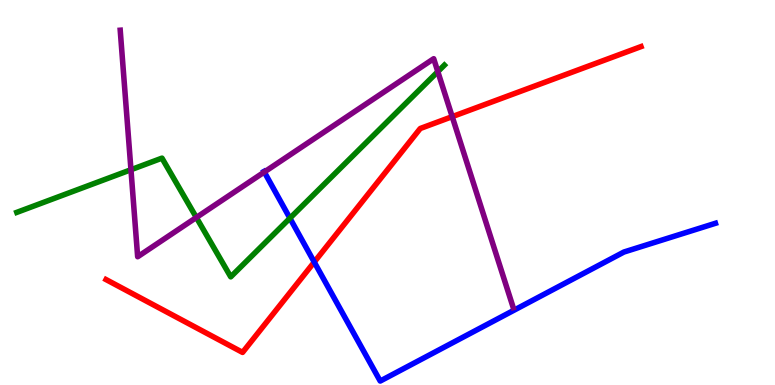[{'lines': ['blue', 'red'], 'intersections': [{'x': 4.05, 'y': 3.19}]}, {'lines': ['green', 'red'], 'intersections': []}, {'lines': ['purple', 'red'], 'intersections': [{'x': 5.83, 'y': 6.97}]}, {'lines': ['blue', 'green'], 'intersections': [{'x': 3.74, 'y': 4.33}]}, {'lines': ['blue', 'purple'], 'intersections': [{'x': 3.41, 'y': 5.53}]}, {'lines': ['green', 'purple'], 'intersections': [{'x': 1.69, 'y': 5.59}, {'x': 2.53, 'y': 4.35}, {'x': 5.65, 'y': 8.14}]}]